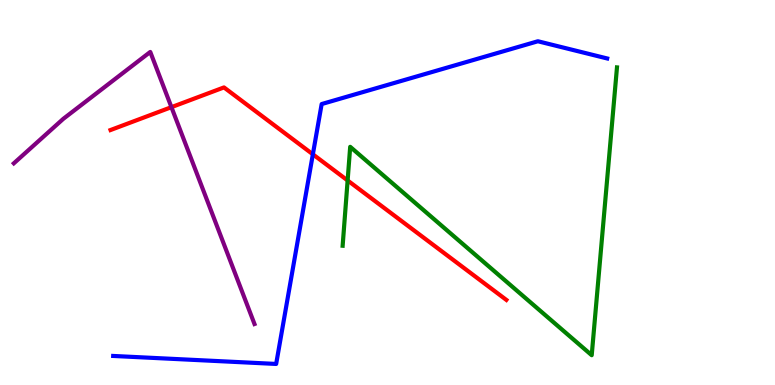[{'lines': ['blue', 'red'], 'intersections': [{'x': 4.04, 'y': 5.99}]}, {'lines': ['green', 'red'], 'intersections': [{'x': 4.49, 'y': 5.31}]}, {'lines': ['purple', 'red'], 'intersections': [{'x': 2.21, 'y': 7.22}]}, {'lines': ['blue', 'green'], 'intersections': []}, {'lines': ['blue', 'purple'], 'intersections': []}, {'lines': ['green', 'purple'], 'intersections': []}]